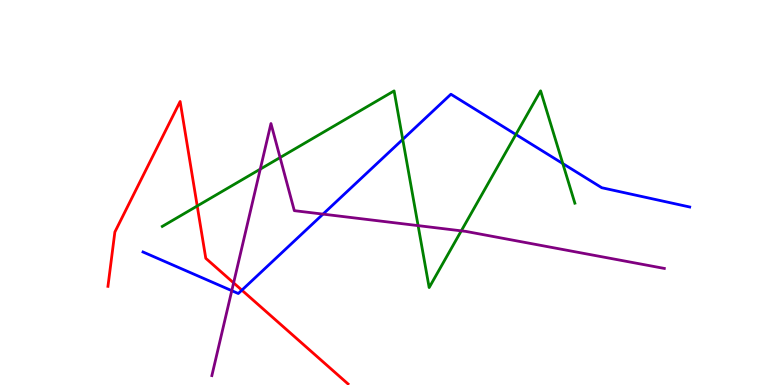[{'lines': ['blue', 'red'], 'intersections': [{'x': 3.12, 'y': 2.46}]}, {'lines': ['green', 'red'], 'intersections': [{'x': 2.54, 'y': 4.65}]}, {'lines': ['purple', 'red'], 'intersections': [{'x': 3.01, 'y': 2.65}]}, {'lines': ['blue', 'green'], 'intersections': [{'x': 5.2, 'y': 6.38}, {'x': 6.66, 'y': 6.51}, {'x': 7.26, 'y': 5.75}]}, {'lines': ['blue', 'purple'], 'intersections': [{'x': 2.99, 'y': 2.45}, {'x': 4.17, 'y': 4.44}]}, {'lines': ['green', 'purple'], 'intersections': [{'x': 3.36, 'y': 5.61}, {'x': 3.61, 'y': 5.91}, {'x': 5.39, 'y': 4.14}, {'x': 5.95, 'y': 4.0}]}]